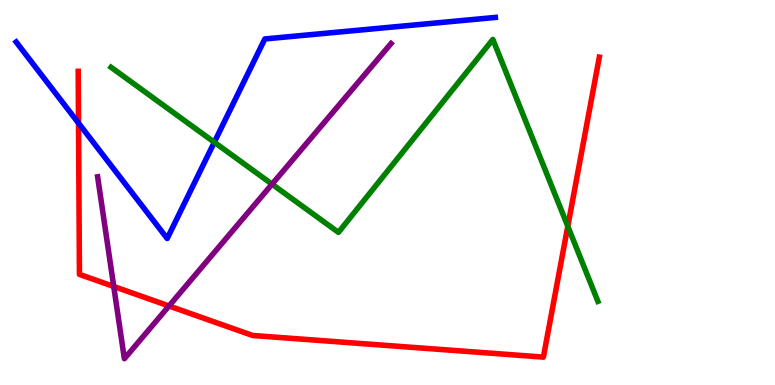[{'lines': ['blue', 'red'], 'intersections': [{'x': 1.01, 'y': 6.8}]}, {'lines': ['green', 'red'], 'intersections': [{'x': 7.33, 'y': 4.12}]}, {'lines': ['purple', 'red'], 'intersections': [{'x': 1.47, 'y': 2.56}, {'x': 2.18, 'y': 2.05}]}, {'lines': ['blue', 'green'], 'intersections': [{'x': 2.77, 'y': 6.31}]}, {'lines': ['blue', 'purple'], 'intersections': []}, {'lines': ['green', 'purple'], 'intersections': [{'x': 3.51, 'y': 5.22}]}]